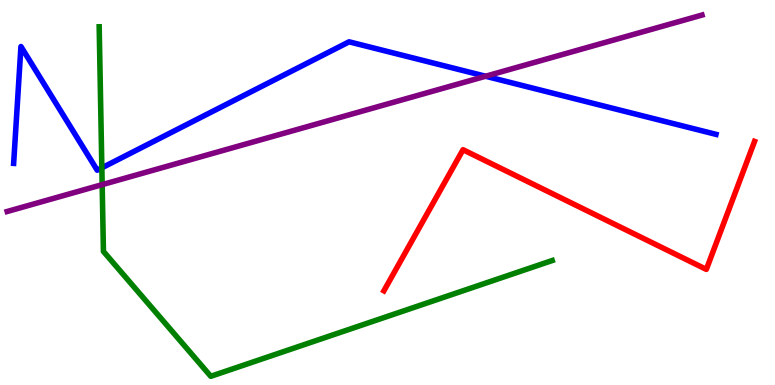[{'lines': ['blue', 'red'], 'intersections': []}, {'lines': ['green', 'red'], 'intersections': []}, {'lines': ['purple', 'red'], 'intersections': []}, {'lines': ['blue', 'green'], 'intersections': [{'x': 1.31, 'y': 5.64}]}, {'lines': ['blue', 'purple'], 'intersections': [{'x': 6.27, 'y': 8.02}]}, {'lines': ['green', 'purple'], 'intersections': [{'x': 1.32, 'y': 5.2}]}]